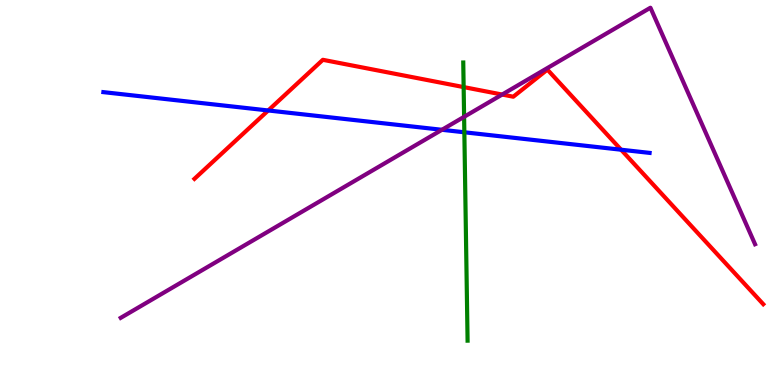[{'lines': ['blue', 'red'], 'intersections': [{'x': 3.46, 'y': 7.13}, {'x': 8.01, 'y': 6.11}]}, {'lines': ['green', 'red'], 'intersections': [{'x': 5.98, 'y': 7.74}]}, {'lines': ['purple', 'red'], 'intersections': [{'x': 6.48, 'y': 7.54}]}, {'lines': ['blue', 'green'], 'intersections': [{'x': 5.99, 'y': 6.56}]}, {'lines': ['blue', 'purple'], 'intersections': [{'x': 5.7, 'y': 6.63}]}, {'lines': ['green', 'purple'], 'intersections': [{'x': 5.99, 'y': 6.97}]}]